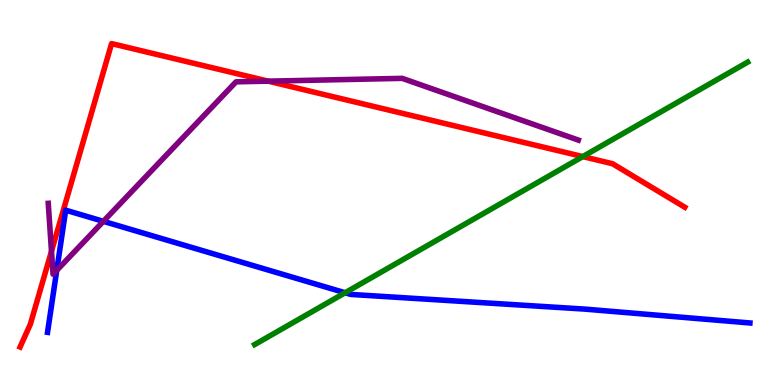[{'lines': ['blue', 'red'], 'intersections': []}, {'lines': ['green', 'red'], 'intersections': [{'x': 7.52, 'y': 5.93}]}, {'lines': ['purple', 'red'], 'intersections': [{'x': 0.664, 'y': 3.47}, {'x': 3.46, 'y': 7.89}]}, {'lines': ['blue', 'green'], 'intersections': [{'x': 4.45, 'y': 2.4}]}, {'lines': ['blue', 'purple'], 'intersections': [{'x': 0.732, 'y': 2.98}, {'x': 1.33, 'y': 4.25}]}, {'lines': ['green', 'purple'], 'intersections': []}]